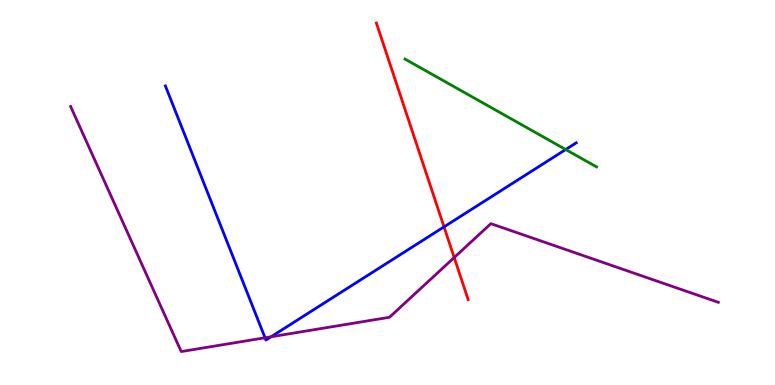[{'lines': ['blue', 'red'], 'intersections': [{'x': 5.73, 'y': 4.11}]}, {'lines': ['green', 'red'], 'intersections': []}, {'lines': ['purple', 'red'], 'intersections': [{'x': 5.86, 'y': 3.31}]}, {'lines': ['blue', 'green'], 'intersections': [{'x': 7.3, 'y': 6.12}]}, {'lines': ['blue', 'purple'], 'intersections': [{'x': 3.42, 'y': 1.23}, {'x': 3.5, 'y': 1.25}]}, {'lines': ['green', 'purple'], 'intersections': []}]